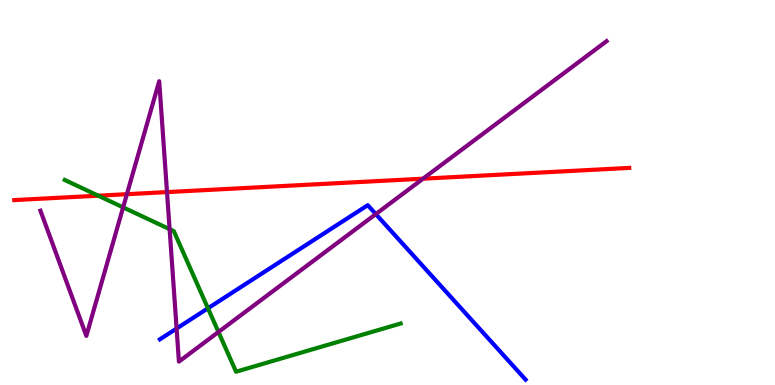[{'lines': ['blue', 'red'], 'intersections': []}, {'lines': ['green', 'red'], 'intersections': [{'x': 1.27, 'y': 4.92}]}, {'lines': ['purple', 'red'], 'intersections': [{'x': 1.64, 'y': 4.96}, {'x': 2.15, 'y': 5.01}, {'x': 5.46, 'y': 5.36}]}, {'lines': ['blue', 'green'], 'intersections': [{'x': 2.68, 'y': 1.99}]}, {'lines': ['blue', 'purple'], 'intersections': [{'x': 2.28, 'y': 1.47}, {'x': 4.85, 'y': 4.44}]}, {'lines': ['green', 'purple'], 'intersections': [{'x': 1.59, 'y': 4.61}, {'x': 2.19, 'y': 4.05}, {'x': 2.82, 'y': 1.38}]}]